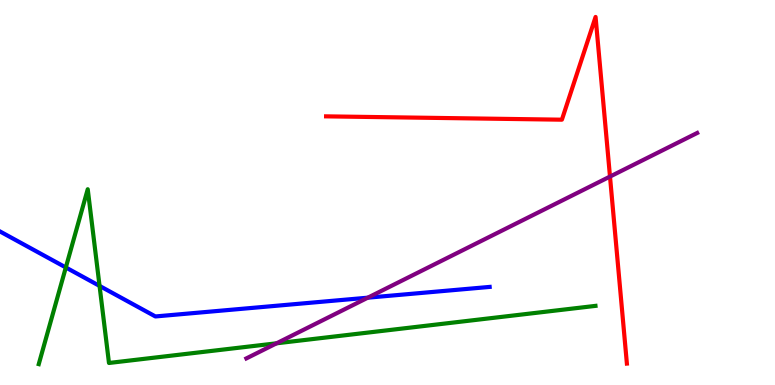[{'lines': ['blue', 'red'], 'intersections': []}, {'lines': ['green', 'red'], 'intersections': []}, {'lines': ['purple', 'red'], 'intersections': [{'x': 7.87, 'y': 5.41}]}, {'lines': ['blue', 'green'], 'intersections': [{'x': 0.849, 'y': 3.05}, {'x': 1.28, 'y': 2.57}]}, {'lines': ['blue', 'purple'], 'intersections': [{'x': 4.75, 'y': 2.27}]}, {'lines': ['green', 'purple'], 'intersections': [{'x': 3.57, 'y': 1.08}]}]